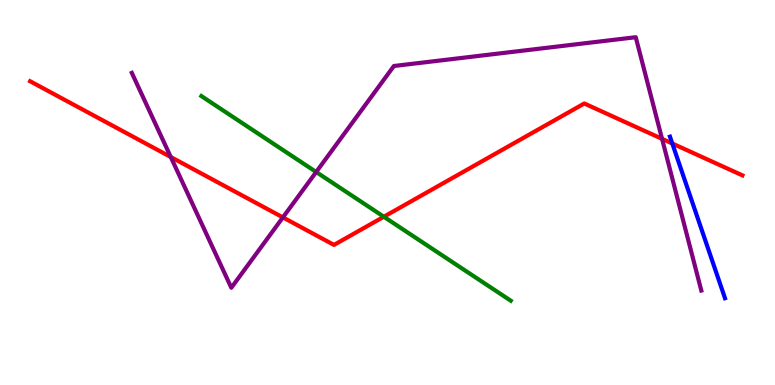[{'lines': ['blue', 'red'], 'intersections': [{'x': 8.67, 'y': 6.27}]}, {'lines': ['green', 'red'], 'intersections': [{'x': 4.95, 'y': 4.37}]}, {'lines': ['purple', 'red'], 'intersections': [{'x': 2.2, 'y': 5.92}, {'x': 3.65, 'y': 4.35}, {'x': 8.54, 'y': 6.39}]}, {'lines': ['blue', 'green'], 'intersections': []}, {'lines': ['blue', 'purple'], 'intersections': []}, {'lines': ['green', 'purple'], 'intersections': [{'x': 4.08, 'y': 5.53}]}]